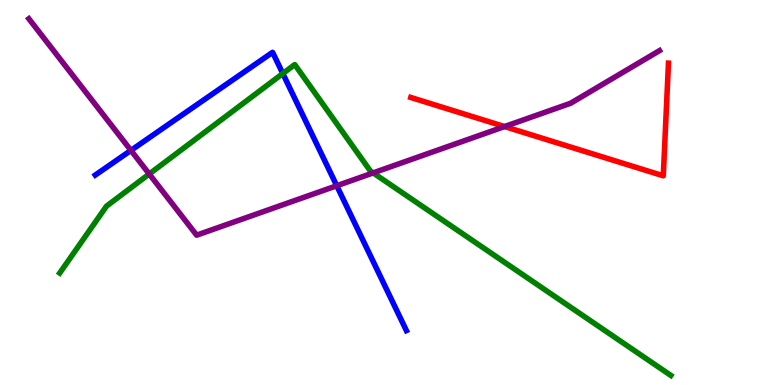[{'lines': ['blue', 'red'], 'intersections': []}, {'lines': ['green', 'red'], 'intersections': []}, {'lines': ['purple', 'red'], 'intersections': [{'x': 6.51, 'y': 6.71}]}, {'lines': ['blue', 'green'], 'intersections': [{'x': 3.65, 'y': 8.09}]}, {'lines': ['blue', 'purple'], 'intersections': [{'x': 1.69, 'y': 6.09}, {'x': 4.35, 'y': 5.18}]}, {'lines': ['green', 'purple'], 'intersections': [{'x': 1.93, 'y': 5.48}, {'x': 4.81, 'y': 5.51}]}]